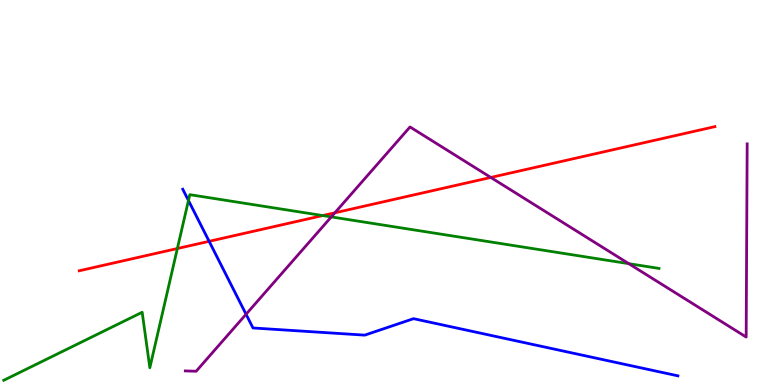[{'lines': ['blue', 'red'], 'intersections': [{'x': 2.7, 'y': 3.73}]}, {'lines': ['green', 'red'], 'intersections': [{'x': 2.29, 'y': 3.54}, {'x': 4.16, 'y': 4.4}]}, {'lines': ['purple', 'red'], 'intersections': [{'x': 4.32, 'y': 4.47}, {'x': 6.33, 'y': 5.39}]}, {'lines': ['blue', 'green'], 'intersections': [{'x': 2.43, 'y': 4.79}]}, {'lines': ['blue', 'purple'], 'intersections': [{'x': 3.17, 'y': 1.84}]}, {'lines': ['green', 'purple'], 'intersections': [{'x': 4.27, 'y': 4.37}, {'x': 8.11, 'y': 3.15}]}]